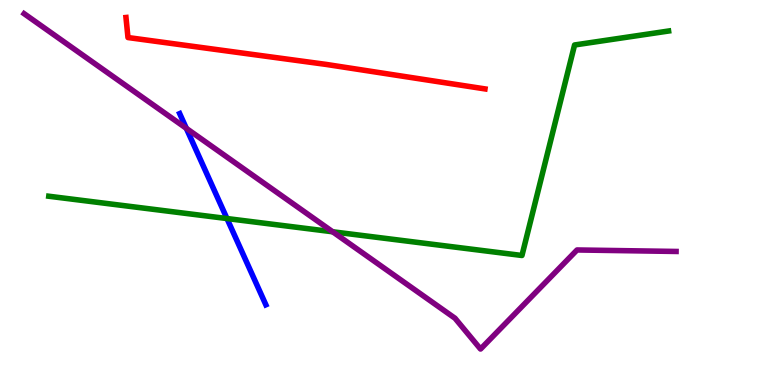[{'lines': ['blue', 'red'], 'intersections': []}, {'lines': ['green', 'red'], 'intersections': []}, {'lines': ['purple', 'red'], 'intersections': []}, {'lines': ['blue', 'green'], 'intersections': [{'x': 2.93, 'y': 4.32}]}, {'lines': ['blue', 'purple'], 'intersections': [{'x': 2.4, 'y': 6.67}]}, {'lines': ['green', 'purple'], 'intersections': [{'x': 4.29, 'y': 3.98}]}]